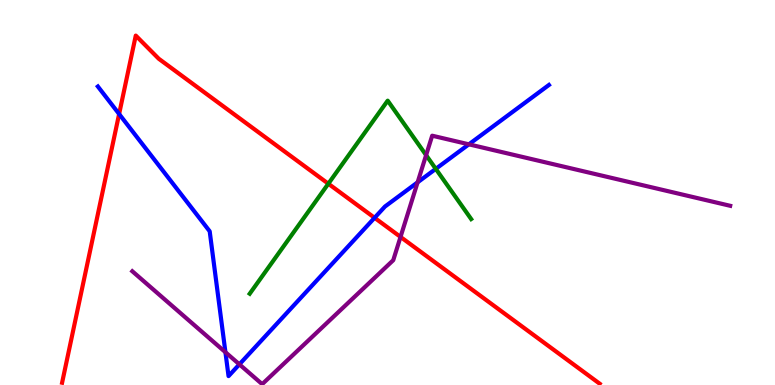[{'lines': ['blue', 'red'], 'intersections': [{'x': 1.54, 'y': 7.04}, {'x': 4.83, 'y': 4.34}]}, {'lines': ['green', 'red'], 'intersections': [{'x': 4.24, 'y': 5.23}]}, {'lines': ['purple', 'red'], 'intersections': [{'x': 5.17, 'y': 3.85}]}, {'lines': ['blue', 'green'], 'intersections': [{'x': 5.62, 'y': 5.61}]}, {'lines': ['blue', 'purple'], 'intersections': [{'x': 2.91, 'y': 0.852}, {'x': 3.09, 'y': 0.536}, {'x': 5.39, 'y': 5.26}, {'x': 6.05, 'y': 6.25}]}, {'lines': ['green', 'purple'], 'intersections': [{'x': 5.5, 'y': 5.97}]}]